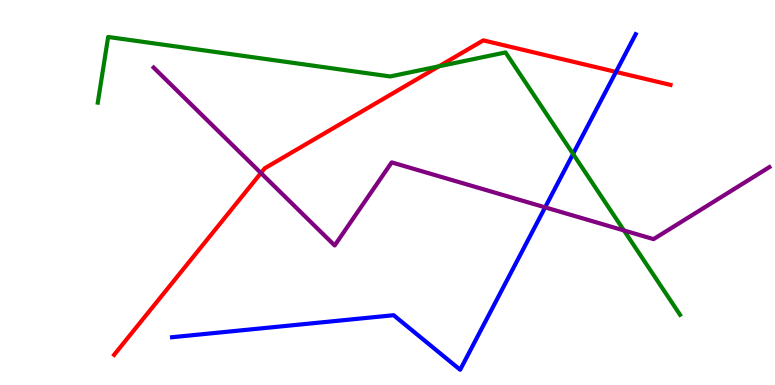[{'lines': ['blue', 'red'], 'intersections': [{'x': 7.95, 'y': 8.13}]}, {'lines': ['green', 'red'], 'intersections': [{'x': 5.67, 'y': 8.28}]}, {'lines': ['purple', 'red'], 'intersections': [{'x': 3.37, 'y': 5.51}]}, {'lines': ['blue', 'green'], 'intersections': [{'x': 7.39, 'y': 6.0}]}, {'lines': ['blue', 'purple'], 'intersections': [{'x': 7.03, 'y': 4.61}]}, {'lines': ['green', 'purple'], 'intersections': [{'x': 8.05, 'y': 4.01}]}]